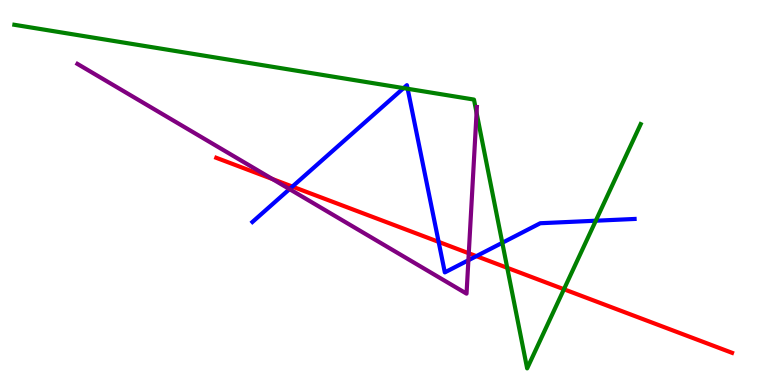[{'lines': ['blue', 'red'], 'intersections': [{'x': 3.77, 'y': 5.15}, {'x': 5.66, 'y': 3.72}, {'x': 6.15, 'y': 3.35}]}, {'lines': ['green', 'red'], 'intersections': [{'x': 6.55, 'y': 3.04}, {'x': 7.28, 'y': 2.49}]}, {'lines': ['purple', 'red'], 'intersections': [{'x': 3.51, 'y': 5.35}, {'x': 6.05, 'y': 3.42}]}, {'lines': ['blue', 'green'], 'intersections': [{'x': 5.21, 'y': 7.71}, {'x': 5.26, 'y': 7.69}, {'x': 6.48, 'y': 3.69}, {'x': 7.69, 'y': 4.27}]}, {'lines': ['blue', 'purple'], 'intersections': [{'x': 3.74, 'y': 5.09}, {'x': 6.04, 'y': 3.24}]}, {'lines': ['green', 'purple'], 'intersections': [{'x': 6.15, 'y': 7.07}]}]